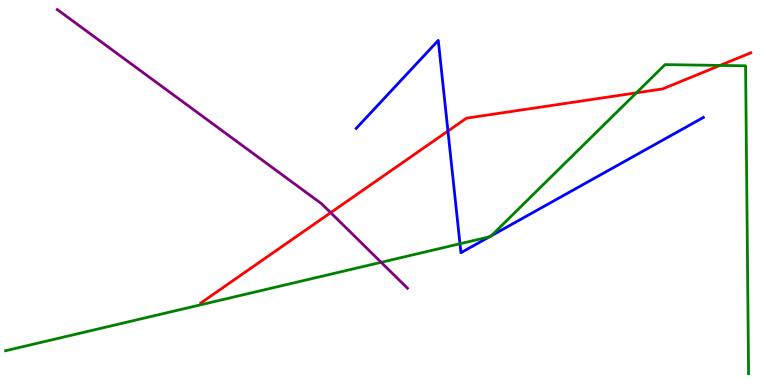[{'lines': ['blue', 'red'], 'intersections': [{'x': 5.78, 'y': 6.6}]}, {'lines': ['green', 'red'], 'intersections': [{'x': 8.21, 'y': 7.59}, {'x': 9.29, 'y': 8.3}]}, {'lines': ['purple', 'red'], 'intersections': [{'x': 4.27, 'y': 4.48}]}, {'lines': ['blue', 'green'], 'intersections': [{'x': 5.94, 'y': 3.67}, {'x': 6.31, 'y': 3.85}, {'x': 6.34, 'y': 3.88}]}, {'lines': ['blue', 'purple'], 'intersections': []}, {'lines': ['green', 'purple'], 'intersections': [{'x': 4.92, 'y': 3.19}]}]